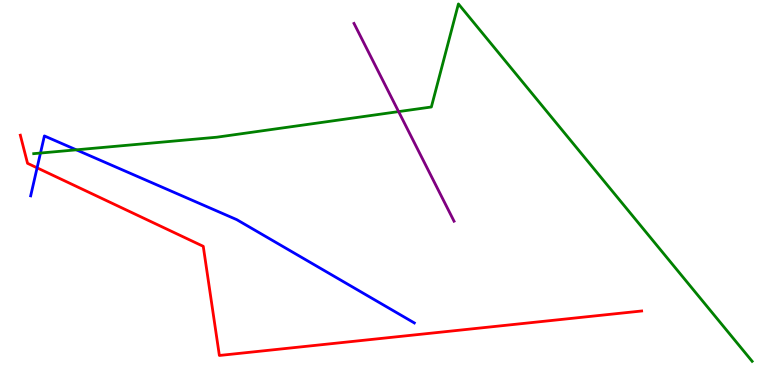[{'lines': ['blue', 'red'], 'intersections': [{'x': 0.479, 'y': 5.64}]}, {'lines': ['green', 'red'], 'intersections': []}, {'lines': ['purple', 'red'], 'intersections': []}, {'lines': ['blue', 'green'], 'intersections': [{'x': 0.522, 'y': 6.02}, {'x': 0.985, 'y': 6.11}]}, {'lines': ['blue', 'purple'], 'intersections': []}, {'lines': ['green', 'purple'], 'intersections': [{'x': 5.14, 'y': 7.1}]}]